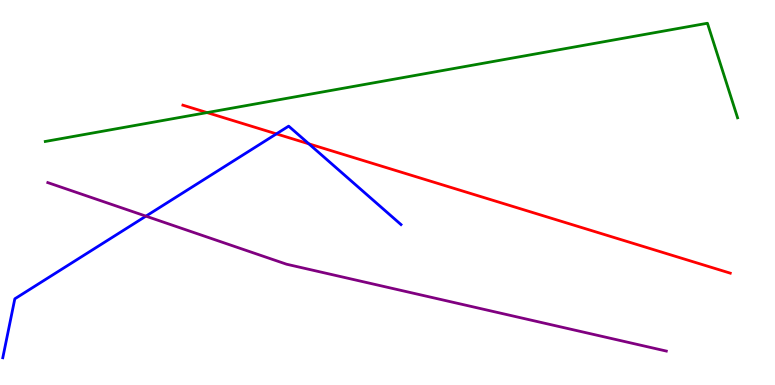[{'lines': ['blue', 'red'], 'intersections': [{'x': 3.57, 'y': 6.52}, {'x': 3.99, 'y': 6.26}]}, {'lines': ['green', 'red'], 'intersections': [{'x': 2.67, 'y': 7.08}]}, {'lines': ['purple', 'red'], 'intersections': []}, {'lines': ['blue', 'green'], 'intersections': []}, {'lines': ['blue', 'purple'], 'intersections': [{'x': 1.88, 'y': 4.39}]}, {'lines': ['green', 'purple'], 'intersections': []}]